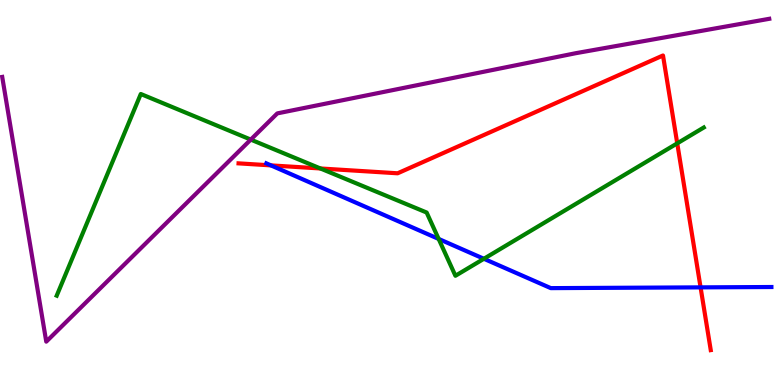[{'lines': ['blue', 'red'], 'intersections': [{'x': 3.5, 'y': 5.7}, {'x': 9.04, 'y': 2.54}]}, {'lines': ['green', 'red'], 'intersections': [{'x': 4.13, 'y': 5.62}, {'x': 8.74, 'y': 6.28}]}, {'lines': ['purple', 'red'], 'intersections': []}, {'lines': ['blue', 'green'], 'intersections': [{'x': 5.66, 'y': 3.79}, {'x': 6.24, 'y': 3.28}]}, {'lines': ['blue', 'purple'], 'intersections': []}, {'lines': ['green', 'purple'], 'intersections': [{'x': 3.24, 'y': 6.37}]}]